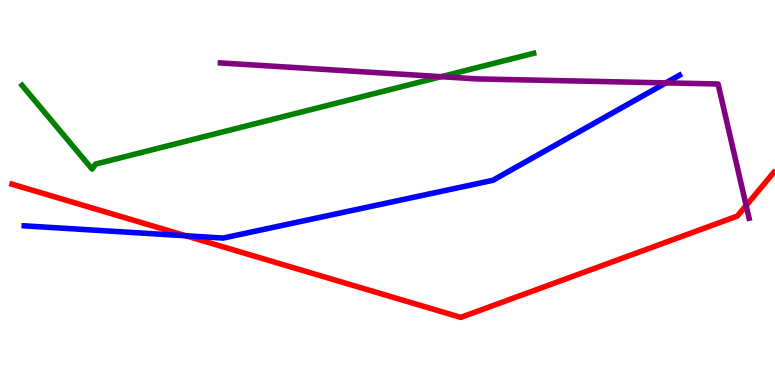[{'lines': ['blue', 'red'], 'intersections': [{'x': 2.4, 'y': 3.88}]}, {'lines': ['green', 'red'], 'intersections': []}, {'lines': ['purple', 'red'], 'intersections': [{'x': 9.63, 'y': 4.66}]}, {'lines': ['blue', 'green'], 'intersections': []}, {'lines': ['blue', 'purple'], 'intersections': [{'x': 8.59, 'y': 7.85}]}, {'lines': ['green', 'purple'], 'intersections': [{'x': 5.69, 'y': 8.01}]}]